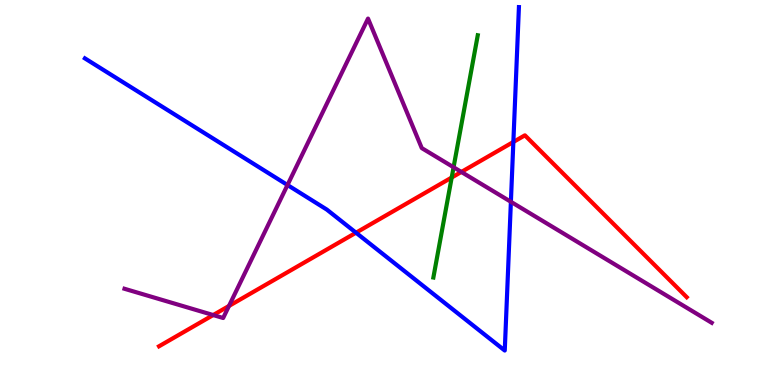[{'lines': ['blue', 'red'], 'intersections': [{'x': 4.59, 'y': 3.96}, {'x': 6.62, 'y': 6.31}]}, {'lines': ['green', 'red'], 'intersections': [{'x': 5.83, 'y': 5.39}]}, {'lines': ['purple', 'red'], 'intersections': [{'x': 2.75, 'y': 1.82}, {'x': 2.95, 'y': 2.05}, {'x': 5.95, 'y': 5.53}]}, {'lines': ['blue', 'green'], 'intersections': []}, {'lines': ['blue', 'purple'], 'intersections': [{'x': 3.71, 'y': 5.19}, {'x': 6.59, 'y': 4.76}]}, {'lines': ['green', 'purple'], 'intersections': [{'x': 5.85, 'y': 5.66}]}]